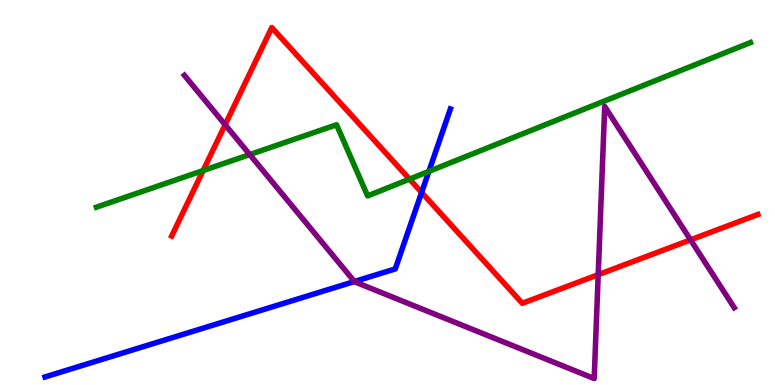[{'lines': ['blue', 'red'], 'intersections': [{'x': 5.44, 'y': 5.0}]}, {'lines': ['green', 'red'], 'intersections': [{'x': 2.62, 'y': 5.57}, {'x': 5.28, 'y': 5.35}]}, {'lines': ['purple', 'red'], 'intersections': [{'x': 2.91, 'y': 6.76}, {'x': 7.72, 'y': 2.87}, {'x': 8.91, 'y': 3.77}]}, {'lines': ['blue', 'green'], 'intersections': [{'x': 5.53, 'y': 5.55}]}, {'lines': ['blue', 'purple'], 'intersections': [{'x': 4.57, 'y': 2.69}]}, {'lines': ['green', 'purple'], 'intersections': [{'x': 3.22, 'y': 5.99}]}]